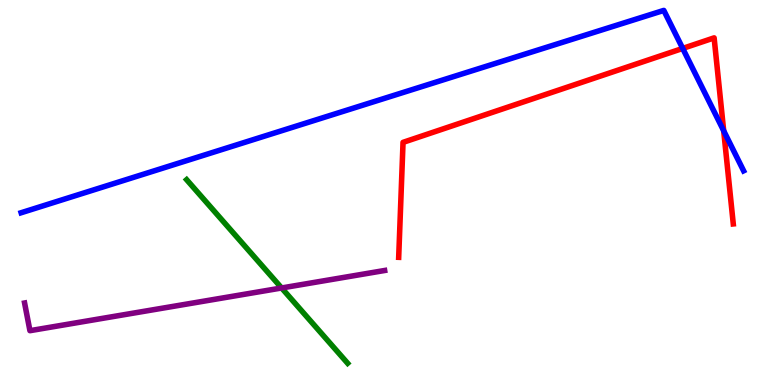[{'lines': ['blue', 'red'], 'intersections': [{'x': 8.81, 'y': 8.74}, {'x': 9.34, 'y': 6.6}]}, {'lines': ['green', 'red'], 'intersections': []}, {'lines': ['purple', 'red'], 'intersections': []}, {'lines': ['blue', 'green'], 'intersections': []}, {'lines': ['blue', 'purple'], 'intersections': []}, {'lines': ['green', 'purple'], 'intersections': [{'x': 3.63, 'y': 2.52}]}]